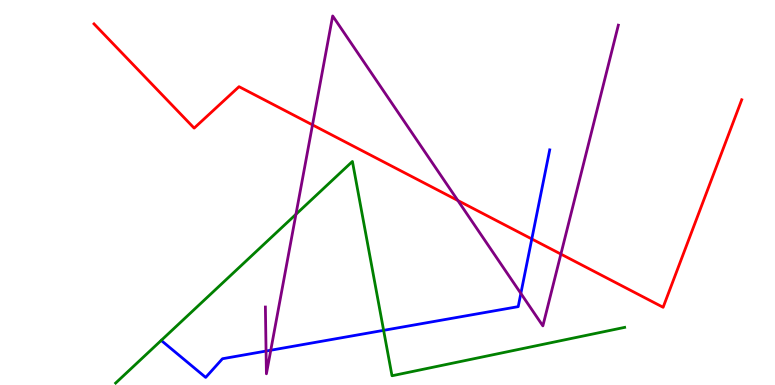[{'lines': ['blue', 'red'], 'intersections': [{'x': 6.86, 'y': 3.79}]}, {'lines': ['green', 'red'], 'intersections': []}, {'lines': ['purple', 'red'], 'intersections': [{'x': 4.03, 'y': 6.76}, {'x': 5.91, 'y': 4.79}, {'x': 7.24, 'y': 3.4}]}, {'lines': ['blue', 'green'], 'intersections': [{'x': 4.95, 'y': 1.42}]}, {'lines': ['blue', 'purple'], 'intersections': [{'x': 3.43, 'y': 0.882}, {'x': 3.49, 'y': 0.903}, {'x': 6.72, 'y': 2.38}]}, {'lines': ['green', 'purple'], 'intersections': [{'x': 3.82, 'y': 4.43}]}]